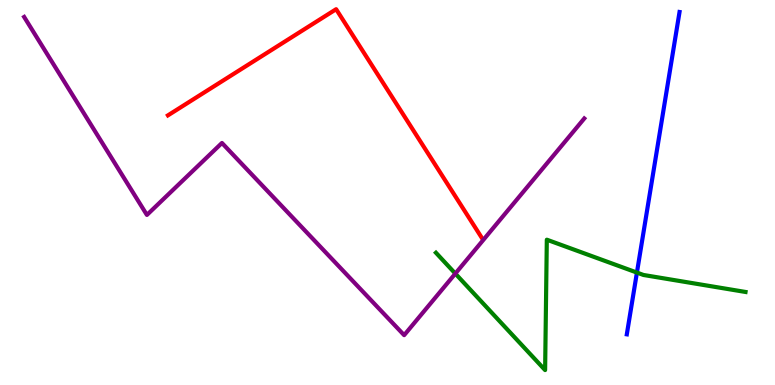[{'lines': ['blue', 'red'], 'intersections': []}, {'lines': ['green', 'red'], 'intersections': []}, {'lines': ['purple', 'red'], 'intersections': []}, {'lines': ['blue', 'green'], 'intersections': [{'x': 8.22, 'y': 2.92}]}, {'lines': ['blue', 'purple'], 'intersections': []}, {'lines': ['green', 'purple'], 'intersections': [{'x': 5.88, 'y': 2.89}]}]